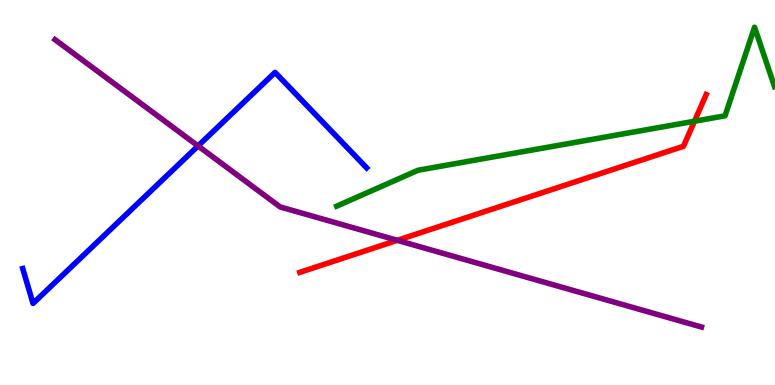[{'lines': ['blue', 'red'], 'intersections': []}, {'lines': ['green', 'red'], 'intersections': [{'x': 8.96, 'y': 6.85}]}, {'lines': ['purple', 'red'], 'intersections': [{'x': 5.13, 'y': 3.76}]}, {'lines': ['blue', 'green'], 'intersections': []}, {'lines': ['blue', 'purple'], 'intersections': [{'x': 2.56, 'y': 6.21}]}, {'lines': ['green', 'purple'], 'intersections': []}]